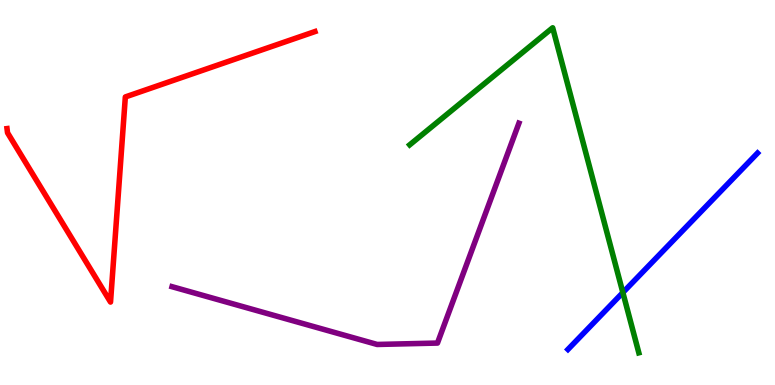[{'lines': ['blue', 'red'], 'intersections': []}, {'lines': ['green', 'red'], 'intersections': []}, {'lines': ['purple', 'red'], 'intersections': []}, {'lines': ['blue', 'green'], 'intersections': [{'x': 8.04, 'y': 2.4}]}, {'lines': ['blue', 'purple'], 'intersections': []}, {'lines': ['green', 'purple'], 'intersections': []}]